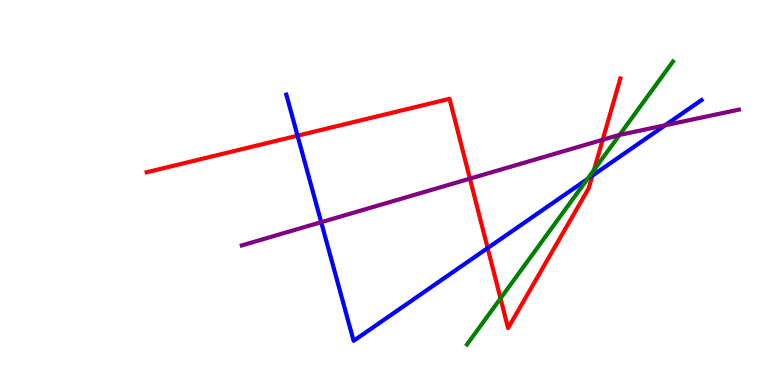[{'lines': ['blue', 'red'], 'intersections': [{'x': 3.84, 'y': 6.48}, {'x': 6.29, 'y': 3.56}, {'x': 7.64, 'y': 5.44}]}, {'lines': ['green', 'red'], 'intersections': [{'x': 6.46, 'y': 2.25}, {'x': 7.66, 'y': 5.58}]}, {'lines': ['purple', 'red'], 'intersections': [{'x': 6.06, 'y': 5.36}, {'x': 7.78, 'y': 6.37}]}, {'lines': ['blue', 'green'], 'intersections': [{'x': 7.58, 'y': 5.35}]}, {'lines': ['blue', 'purple'], 'intersections': [{'x': 4.14, 'y': 4.23}, {'x': 8.58, 'y': 6.75}]}, {'lines': ['green', 'purple'], 'intersections': [{'x': 7.99, 'y': 6.5}]}]